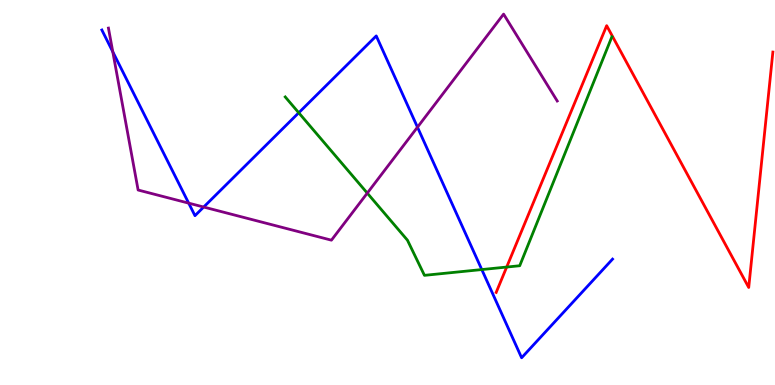[{'lines': ['blue', 'red'], 'intersections': []}, {'lines': ['green', 'red'], 'intersections': [{'x': 6.54, 'y': 3.06}]}, {'lines': ['purple', 'red'], 'intersections': []}, {'lines': ['blue', 'green'], 'intersections': [{'x': 3.85, 'y': 7.07}, {'x': 6.22, 'y': 3.0}]}, {'lines': ['blue', 'purple'], 'intersections': [{'x': 1.46, 'y': 8.66}, {'x': 2.43, 'y': 4.72}, {'x': 2.63, 'y': 4.62}, {'x': 5.39, 'y': 6.7}]}, {'lines': ['green', 'purple'], 'intersections': [{'x': 4.74, 'y': 4.98}]}]